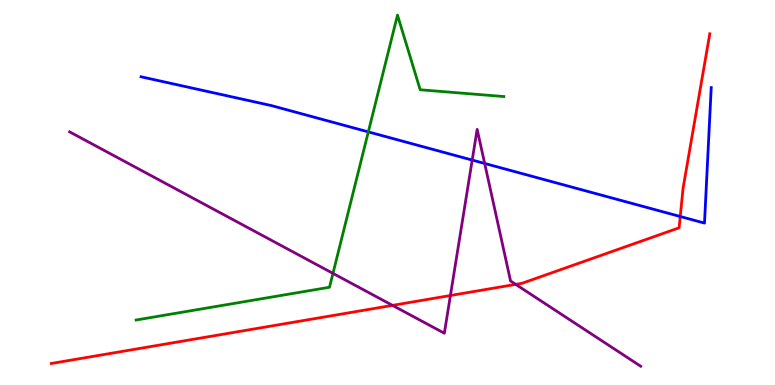[{'lines': ['blue', 'red'], 'intersections': [{'x': 8.78, 'y': 4.38}]}, {'lines': ['green', 'red'], 'intersections': []}, {'lines': ['purple', 'red'], 'intersections': [{'x': 5.06, 'y': 2.07}, {'x': 5.81, 'y': 2.32}, {'x': 6.65, 'y': 2.61}]}, {'lines': ['blue', 'green'], 'intersections': [{'x': 4.75, 'y': 6.57}]}, {'lines': ['blue', 'purple'], 'intersections': [{'x': 6.09, 'y': 5.84}, {'x': 6.25, 'y': 5.75}]}, {'lines': ['green', 'purple'], 'intersections': [{'x': 4.3, 'y': 2.9}]}]